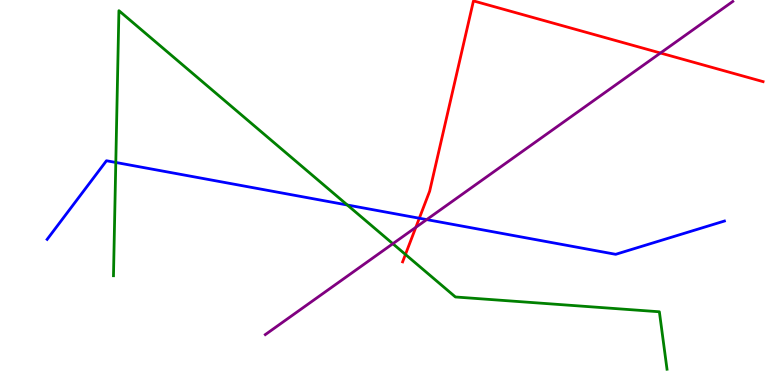[{'lines': ['blue', 'red'], 'intersections': [{'x': 5.41, 'y': 4.33}]}, {'lines': ['green', 'red'], 'intersections': [{'x': 5.23, 'y': 3.39}]}, {'lines': ['purple', 'red'], 'intersections': [{'x': 5.37, 'y': 4.1}, {'x': 8.52, 'y': 8.62}]}, {'lines': ['blue', 'green'], 'intersections': [{'x': 1.49, 'y': 5.78}, {'x': 4.48, 'y': 4.68}]}, {'lines': ['blue', 'purple'], 'intersections': [{'x': 5.51, 'y': 4.3}]}, {'lines': ['green', 'purple'], 'intersections': [{'x': 5.07, 'y': 3.67}]}]